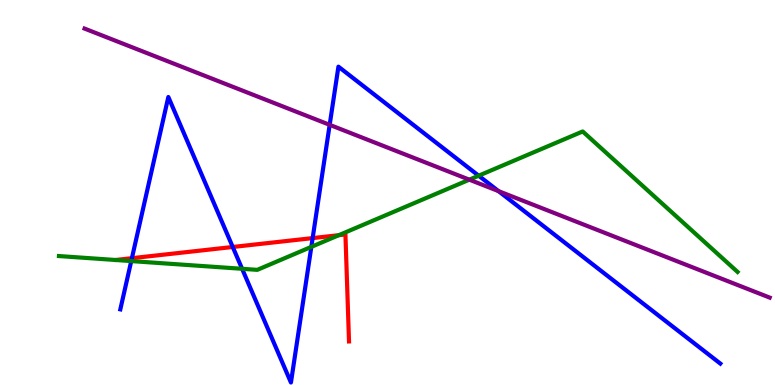[{'lines': ['blue', 'red'], 'intersections': [{'x': 1.7, 'y': 3.29}, {'x': 3.0, 'y': 3.58}, {'x': 4.03, 'y': 3.82}]}, {'lines': ['green', 'red'], 'intersections': [{'x': 4.37, 'y': 3.89}]}, {'lines': ['purple', 'red'], 'intersections': []}, {'lines': ['blue', 'green'], 'intersections': [{'x': 1.69, 'y': 3.22}, {'x': 3.12, 'y': 3.02}, {'x': 4.02, 'y': 3.59}, {'x': 6.18, 'y': 5.44}]}, {'lines': ['blue', 'purple'], 'intersections': [{'x': 4.25, 'y': 6.76}, {'x': 6.43, 'y': 5.04}]}, {'lines': ['green', 'purple'], 'intersections': [{'x': 6.06, 'y': 5.33}]}]